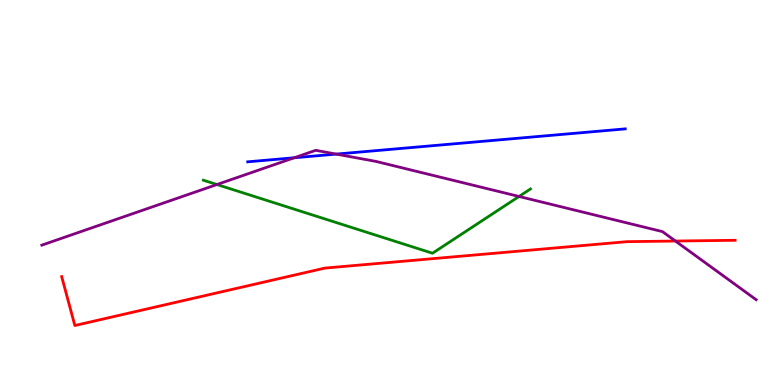[{'lines': ['blue', 'red'], 'intersections': []}, {'lines': ['green', 'red'], 'intersections': []}, {'lines': ['purple', 'red'], 'intersections': [{'x': 8.72, 'y': 3.74}]}, {'lines': ['blue', 'green'], 'intersections': []}, {'lines': ['blue', 'purple'], 'intersections': [{'x': 3.8, 'y': 5.9}, {'x': 4.34, 'y': 6.0}]}, {'lines': ['green', 'purple'], 'intersections': [{'x': 2.8, 'y': 5.21}, {'x': 6.7, 'y': 4.9}]}]